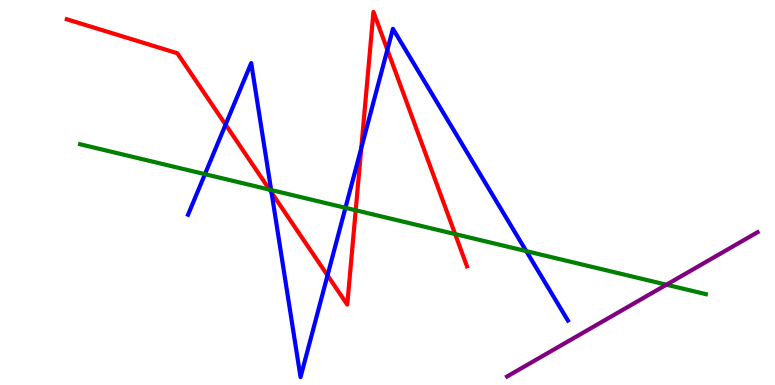[{'lines': ['blue', 'red'], 'intersections': [{'x': 2.91, 'y': 6.76}, {'x': 3.5, 'y': 5.0}, {'x': 4.23, 'y': 2.85}, {'x': 4.66, 'y': 6.15}, {'x': 5.0, 'y': 8.71}]}, {'lines': ['green', 'red'], 'intersections': [{'x': 3.48, 'y': 5.07}, {'x': 4.59, 'y': 4.54}, {'x': 5.87, 'y': 3.92}]}, {'lines': ['purple', 'red'], 'intersections': []}, {'lines': ['blue', 'green'], 'intersections': [{'x': 2.64, 'y': 5.48}, {'x': 3.5, 'y': 5.06}, {'x': 4.46, 'y': 4.6}, {'x': 6.79, 'y': 3.48}]}, {'lines': ['blue', 'purple'], 'intersections': []}, {'lines': ['green', 'purple'], 'intersections': [{'x': 8.6, 'y': 2.61}]}]